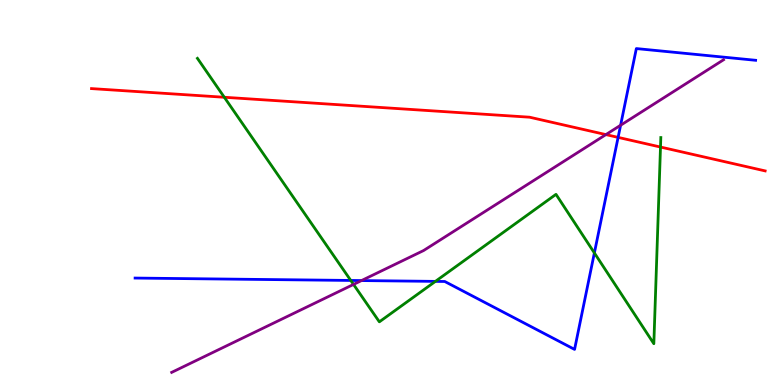[{'lines': ['blue', 'red'], 'intersections': [{'x': 7.98, 'y': 6.43}]}, {'lines': ['green', 'red'], 'intersections': [{'x': 2.89, 'y': 7.47}, {'x': 8.52, 'y': 6.18}]}, {'lines': ['purple', 'red'], 'intersections': [{'x': 7.82, 'y': 6.5}]}, {'lines': ['blue', 'green'], 'intersections': [{'x': 4.53, 'y': 2.72}, {'x': 5.62, 'y': 2.69}, {'x': 7.67, 'y': 3.43}]}, {'lines': ['blue', 'purple'], 'intersections': [{'x': 4.66, 'y': 2.71}, {'x': 8.01, 'y': 6.75}]}, {'lines': ['green', 'purple'], 'intersections': [{'x': 4.56, 'y': 2.61}]}]